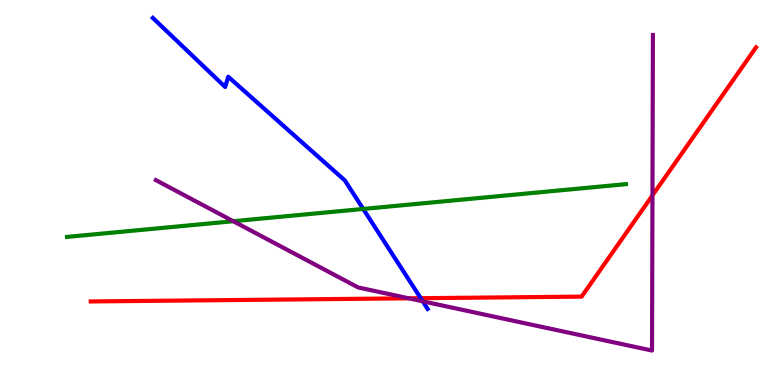[{'lines': ['blue', 'red'], 'intersections': [{'x': 5.43, 'y': 2.25}]}, {'lines': ['green', 'red'], 'intersections': []}, {'lines': ['purple', 'red'], 'intersections': [{'x': 5.27, 'y': 2.25}, {'x': 8.42, 'y': 4.93}]}, {'lines': ['blue', 'green'], 'intersections': [{'x': 4.69, 'y': 4.57}]}, {'lines': ['blue', 'purple'], 'intersections': [{'x': 5.45, 'y': 2.17}]}, {'lines': ['green', 'purple'], 'intersections': [{'x': 3.01, 'y': 4.25}]}]